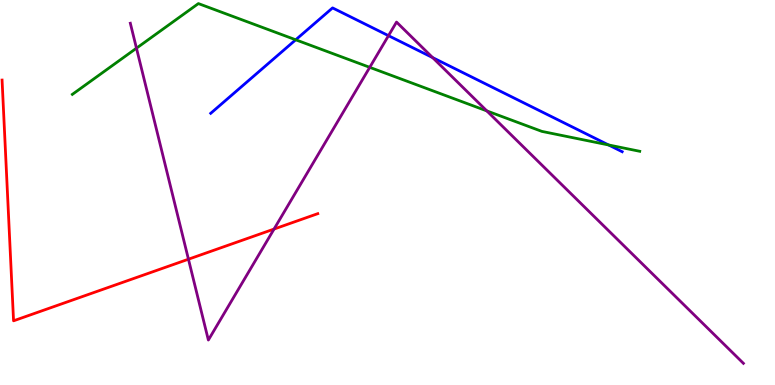[{'lines': ['blue', 'red'], 'intersections': []}, {'lines': ['green', 'red'], 'intersections': []}, {'lines': ['purple', 'red'], 'intersections': [{'x': 2.43, 'y': 3.27}, {'x': 3.54, 'y': 4.05}]}, {'lines': ['blue', 'green'], 'intersections': [{'x': 3.82, 'y': 8.97}, {'x': 7.85, 'y': 6.24}]}, {'lines': ['blue', 'purple'], 'intersections': [{'x': 5.01, 'y': 9.07}, {'x': 5.58, 'y': 8.5}]}, {'lines': ['green', 'purple'], 'intersections': [{'x': 1.76, 'y': 8.75}, {'x': 4.77, 'y': 8.25}, {'x': 6.28, 'y': 7.12}]}]